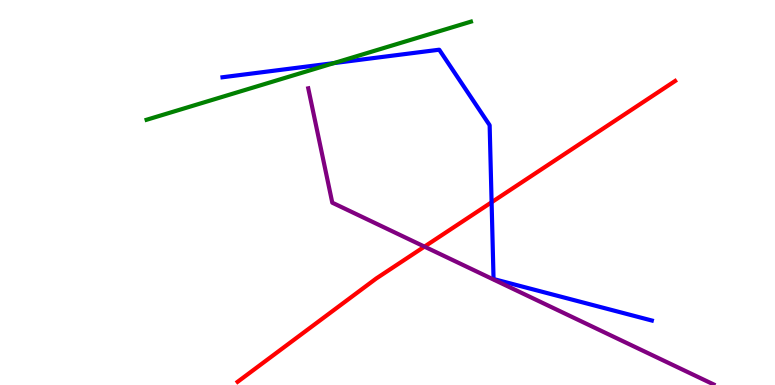[{'lines': ['blue', 'red'], 'intersections': [{'x': 6.34, 'y': 4.75}]}, {'lines': ['green', 'red'], 'intersections': []}, {'lines': ['purple', 'red'], 'intersections': [{'x': 5.48, 'y': 3.59}]}, {'lines': ['blue', 'green'], 'intersections': [{'x': 4.31, 'y': 8.36}]}, {'lines': ['blue', 'purple'], 'intersections': []}, {'lines': ['green', 'purple'], 'intersections': []}]